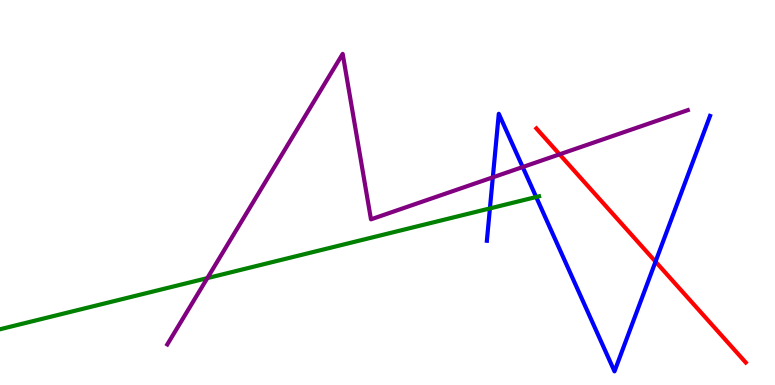[{'lines': ['blue', 'red'], 'intersections': [{'x': 8.46, 'y': 3.2}]}, {'lines': ['green', 'red'], 'intersections': []}, {'lines': ['purple', 'red'], 'intersections': [{'x': 7.22, 'y': 5.99}]}, {'lines': ['blue', 'green'], 'intersections': [{'x': 6.32, 'y': 4.59}, {'x': 6.92, 'y': 4.88}]}, {'lines': ['blue', 'purple'], 'intersections': [{'x': 6.36, 'y': 5.39}, {'x': 6.74, 'y': 5.66}]}, {'lines': ['green', 'purple'], 'intersections': [{'x': 2.68, 'y': 2.78}]}]